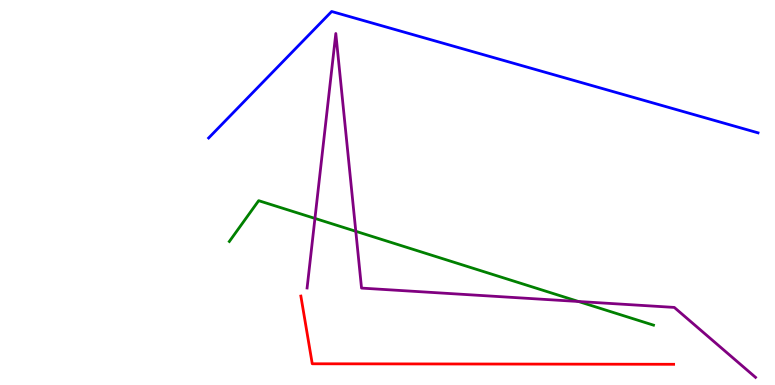[{'lines': ['blue', 'red'], 'intersections': []}, {'lines': ['green', 'red'], 'intersections': []}, {'lines': ['purple', 'red'], 'intersections': []}, {'lines': ['blue', 'green'], 'intersections': []}, {'lines': ['blue', 'purple'], 'intersections': []}, {'lines': ['green', 'purple'], 'intersections': [{'x': 4.06, 'y': 4.33}, {'x': 4.59, 'y': 3.99}, {'x': 7.46, 'y': 2.17}]}]